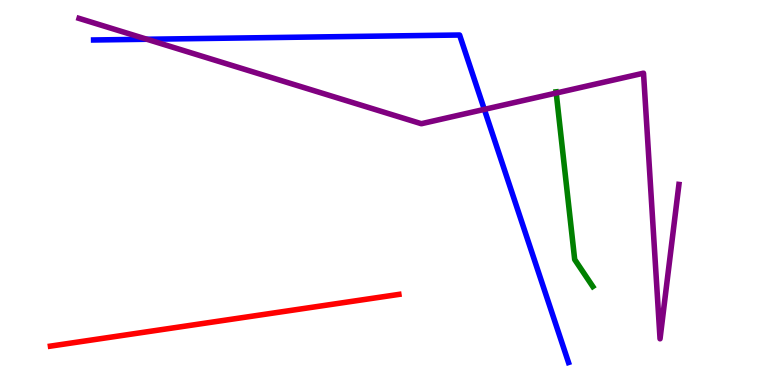[{'lines': ['blue', 'red'], 'intersections': []}, {'lines': ['green', 'red'], 'intersections': []}, {'lines': ['purple', 'red'], 'intersections': []}, {'lines': ['blue', 'green'], 'intersections': []}, {'lines': ['blue', 'purple'], 'intersections': [{'x': 1.9, 'y': 8.98}, {'x': 6.25, 'y': 7.16}]}, {'lines': ['green', 'purple'], 'intersections': [{'x': 7.18, 'y': 7.58}]}]